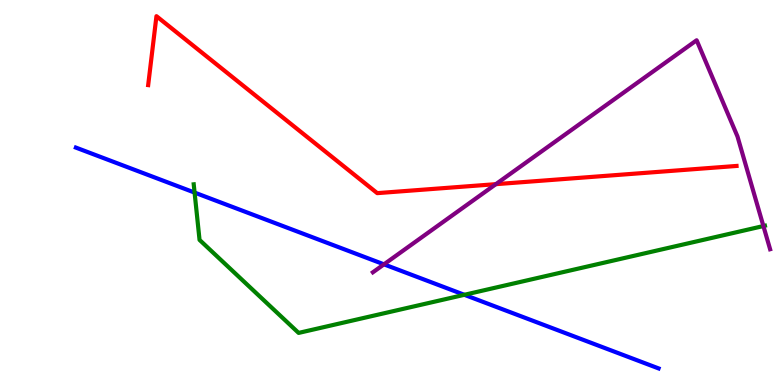[{'lines': ['blue', 'red'], 'intersections': []}, {'lines': ['green', 'red'], 'intersections': []}, {'lines': ['purple', 'red'], 'intersections': [{'x': 6.4, 'y': 5.22}]}, {'lines': ['blue', 'green'], 'intersections': [{'x': 2.51, 'y': 5.0}, {'x': 5.99, 'y': 2.34}]}, {'lines': ['blue', 'purple'], 'intersections': [{'x': 4.95, 'y': 3.13}]}, {'lines': ['green', 'purple'], 'intersections': [{'x': 9.85, 'y': 4.13}]}]